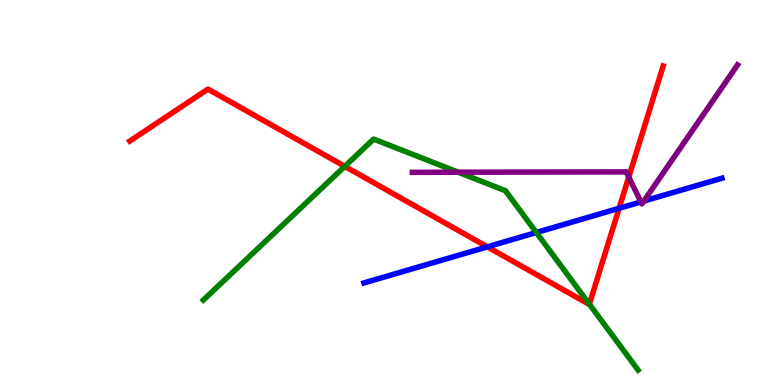[{'lines': ['blue', 'red'], 'intersections': [{'x': 6.29, 'y': 3.59}, {'x': 7.99, 'y': 4.59}]}, {'lines': ['green', 'red'], 'intersections': [{'x': 4.45, 'y': 5.68}, {'x': 7.6, 'y': 2.1}]}, {'lines': ['purple', 'red'], 'intersections': [{'x': 8.11, 'y': 5.4}]}, {'lines': ['blue', 'green'], 'intersections': [{'x': 6.92, 'y': 3.96}]}, {'lines': ['blue', 'purple'], 'intersections': [{'x': 8.27, 'y': 4.76}, {'x': 8.31, 'y': 4.78}]}, {'lines': ['green', 'purple'], 'intersections': [{'x': 5.91, 'y': 5.53}]}]